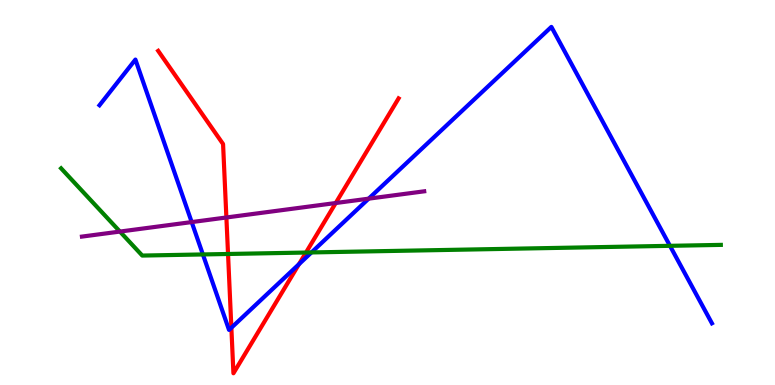[{'lines': ['blue', 'red'], 'intersections': [{'x': 2.99, 'y': 1.49}, {'x': 3.86, 'y': 3.14}]}, {'lines': ['green', 'red'], 'intersections': [{'x': 2.94, 'y': 3.4}, {'x': 3.95, 'y': 3.44}]}, {'lines': ['purple', 'red'], 'intersections': [{'x': 2.92, 'y': 4.35}, {'x': 4.33, 'y': 4.73}]}, {'lines': ['blue', 'green'], 'intersections': [{'x': 2.62, 'y': 3.39}, {'x': 4.02, 'y': 3.44}, {'x': 8.64, 'y': 3.61}]}, {'lines': ['blue', 'purple'], 'intersections': [{'x': 2.47, 'y': 4.23}, {'x': 4.76, 'y': 4.84}]}, {'lines': ['green', 'purple'], 'intersections': [{'x': 1.55, 'y': 3.99}]}]